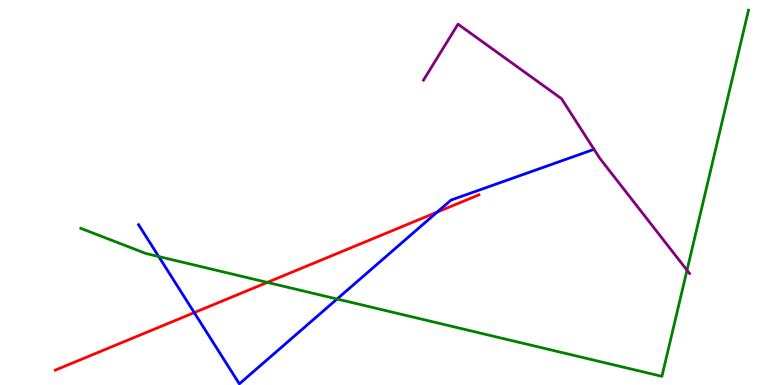[{'lines': ['blue', 'red'], 'intersections': [{'x': 2.51, 'y': 1.88}, {'x': 5.64, 'y': 4.49}]}, {'lines': ['green', 'red'], 'intersections': [{'x': 3.45, 'y': 2.66}]}, {'lines': ['purple', 'red'], 'intersections': []}, {'lines': ['blue', 'green'], 'intersections': [{'x': 2.05, 'y': 3.34}, {'x': 4.35, 'y': 2.23}]}, {'lines': ['blue', 'purple'], 'intersections': []}, {'lines': ['green', 'purple'], 'intersections': [{'x': 8.86, 'y': 2.98}]}]